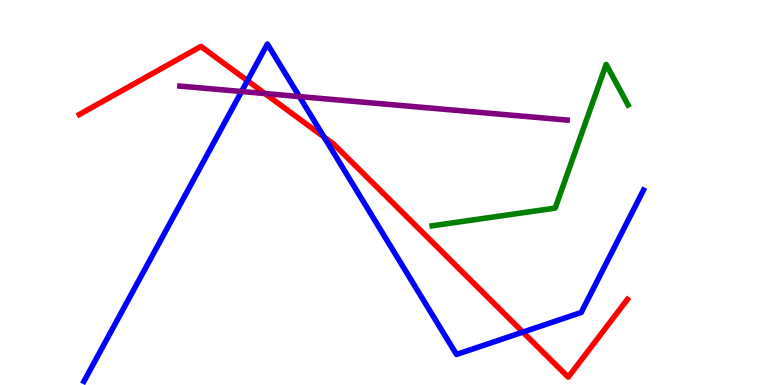[{'lines': ['blue', 'red'], 'intersections': [{'x': 3.19, 'y': 7.9}, {'x': 4.18, 'y': 6.44}, {'x': 6.75, 'y': 1.37}]}, {'lines': ['green', 'red'], 'intersections': []}, {'lines': ['purple', 'red'], 'intersections': [{'x': 3.42, 'y': 7.57}]}, {'lines': ['blue', 'green'], 'intersections': []}, {'lines': ['blue', 'purple'], 'intersections': [{'x': 3.12, 'y': 7.62}, {'x': 3.86, 'y': 7.49}]}, {'lines': ['green', 'purple'], 'intersections': []}]